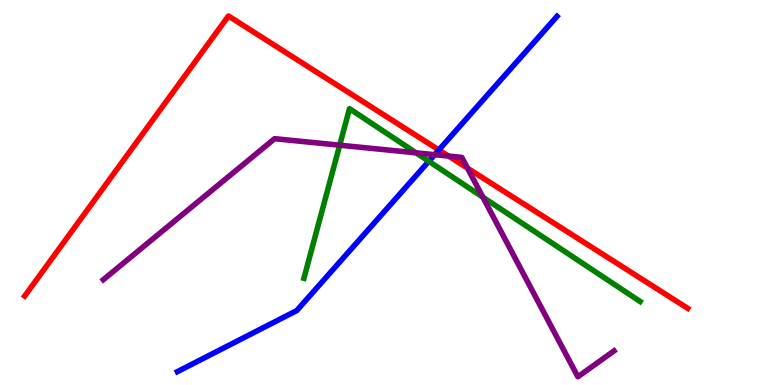[{'lines': ['blue', 'red'], 'intersections': [{'x': 5.66, 'y': 6.11}]}, {'lines': ['green', 'red'], 'intersections': []}, {'lines': ['purple', 'red'], 'intersections': [{'x': 5.79, 'y': 5.95}, {'x': 6.03, 'y': 5.63}]}, {'lines': ['blue', 'green'], 'intersections': [{'x': 5.53, 'y': 5.81}]}, {'lines': ['blue', 'purple'], 'intersections': [{'x': 5.61, 'y': 5.98}]}, {'lines': ['green', 'purple'], 'intersections': [{'x': 4.38, 'y': 6.23}, {'x': 5.37, 'y': 6.03}, {'x': 6.23, 'y': 4.88}]}]